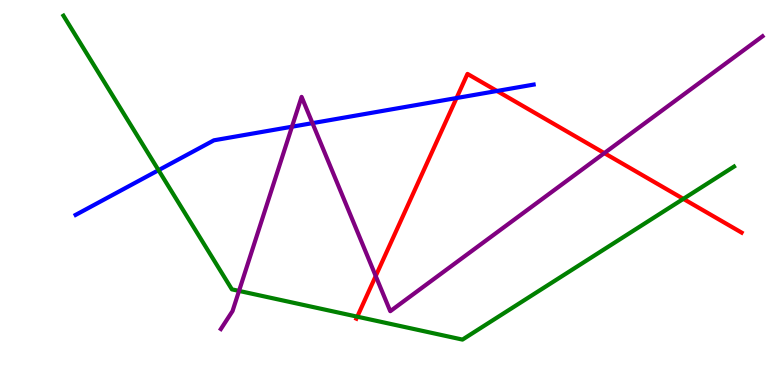[{'lines': ['blue', 'red'], 'intersections': [{'x': 5.89, 'y': 7.45}, {'x': 6.41, 'y': 7.64}]}, {'lines': ['green', 'red'], 'intersections': [{'x': 4.61, 'y': 1.77}, {'x': 8.82, 'y': 4.83}]}, {'lines': ['purple', 'red'], 'intersections': [{'x': 4.85, 'y': 2.83}, {'x': 7.8, 'y': 6.02}]}, {'lines': ['blue', 'green'], 'intersections': [{'x': 2.05, 'y': 5.58}]}, {'lines': ['blue', 'purple'], 'intersections': [{'x': 3.77, 'y': 6.71}, {'x': 4.03, 'y': 6.8}]}, {'lines': ['green', 'purple'], 'intersections': [{'x': 3.08, 'y': 2.44}]}]